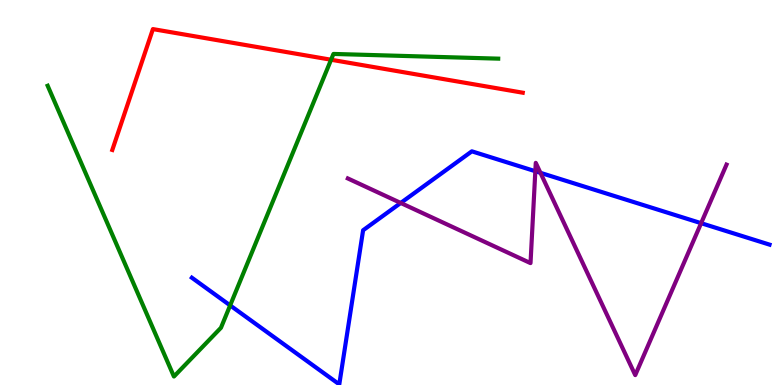[{'lines': ['blue', 'red'], 'intersections': []}, {'lines': ['green', 'red'], 'intersections': [{'x': 4.27, 'y': 8.45}]}, {'lines': ['purple', 'red'], 'intersections': []}, {'lines': ['blue', 'green'], 'intersections': [{'x': 2.97, 'y': 2.07}]}, {'lines': ['blue', 'purple'], 'intersections': [{'x': 5.17, 'y': 4.73}, {'x': 6.91, 'y': 5.55}, {'x': 6.97, 'y': 5.51}, {'x': 9.05, 'y': 4.2}]}, {'lines': ['green', 'purple'], 'intersections': []}]